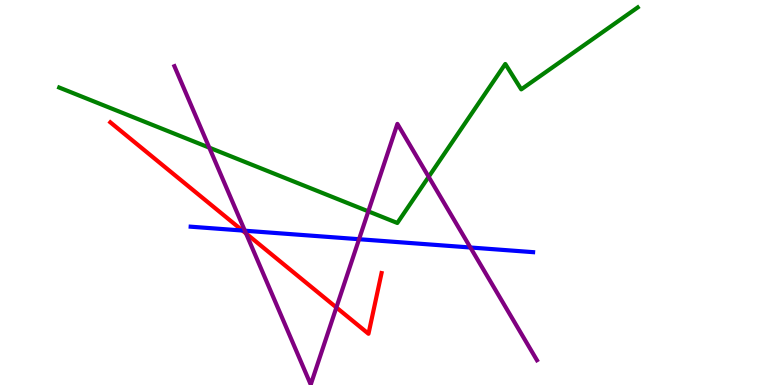[{'lines': ['blue', 'red'], 'intersections': [{'x': 3.13, 'y': 4.01}]}, {'lines': ['green', 'red'], 'intersections': []}, {'lines': ['purple', 'red'], 'intersections': [{'x': 3.17, 'y': 3.94}, {'x': 4.34, 'y': 2.01}]}, {'lines': ['blue', 'green'], 'intersections': []}, {'lines': ['blue', 'purple'], 'intersections': [{'x': 3.16, 'y': 4.01}, {'x': 4.63, 'y': 3.79}, {'x': 6.07, 'y': 3.57}]}, {'lines': ['green', 'purple'], 'intersections': [{'x': 2.7, 'y': 6.16}, {'x': 4.75, 'y': 4.51}, {'x': 5.53, 'y': 5.41}]}]